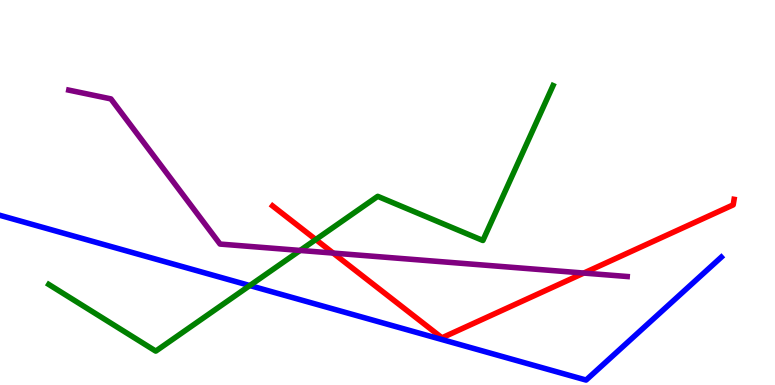[{'lines': ['blue', 'red'], 'intersections': []}, {'lines': ['green', 'red'], 'intersections': [{'x': 4.07, 'y': 3.78}]}, {'lines': ['purple', 'red'], 'intersections': [{'x': 4.3, 'y': 3.43}, {'x': 7.53, 'y': 2.91}]}, {'lines': ['blue', 'green'], 'intersections': [{'x': 3.22, 'y': 2.58}]}, {'lines': ['blue', 'purple'], 'intersections': []}, {'lines': ['green', 'purple'], 'intersections': [{'x': 3.87, 'y': 3.49}]}]